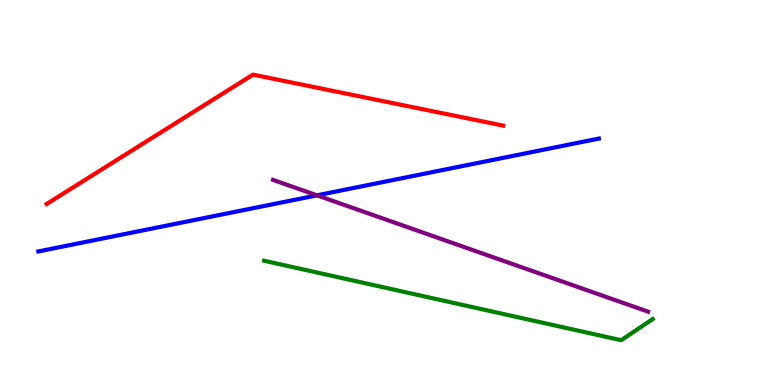[{'lines': ['blue', 'red'], 'intersections': []}, {'lines': ['green', 'red'], 'intersections': []}, {'lines': ['purple', 'red'], 'intersections': []}, {'lines': ['blue', 'green'], 'intersections': []}, {'lines': ['blue', 'purple'], 'intersections': [{'x': 4.09, 'y': 4.93}]}, {'lines': ['green', 'purple'], 'intersections': []}]